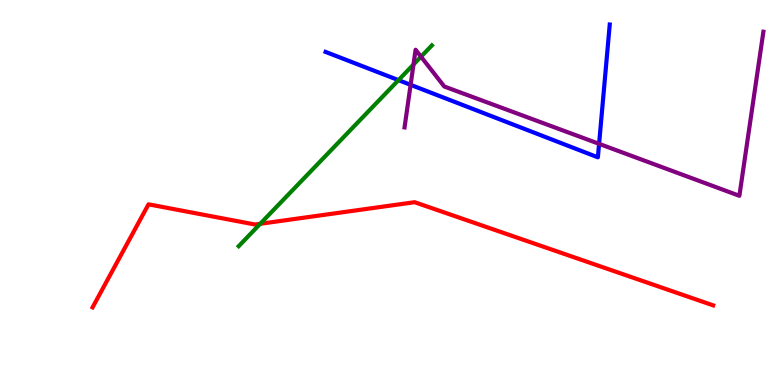[{'lines': ['blue', 'red'], 'intersections': []}, {'lines': ['green', 'red'], 'intersections': [{'x': 3.36, 'y': 4.19}]}, {'lines': ['purple', 'red'], 'intersections': []}, {'lines': ['blue', 'green'], 'intersections': [{'x': 5.14, 'y': 7.92}]}, {'lines': ['blue', 'purple'], 'intersections': [{'x': 5.3, 'y': 7.8}, {'x': 7.73, 'y': 6.26}]}, {'lines': ['green', 'purple'], 'intersections': [{'x': 5.34, 'y': 8.32}, {'x': 5.43, 'y': 8.53}]}]